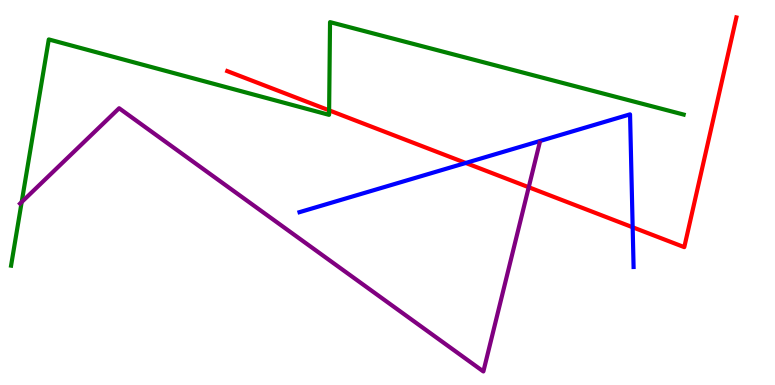[{'lines': ['blue', 'red'], 'intersections': [{'x': 6.01, 'y': 5.77}, {'x': 8.16, 'y': 4.1}]}, {'lines': ['green', 'red'], 'intersections': [{'x': 4.25, 'y': 7.13}]}, {'lines': ['purple', 'red'], 'intersections': [{'x': 6.82, 'y': 5.14}]}, {'lines': ['blue', 'green'], 'intersections': []}, {'lines': ['blue', 'purple'], 'intersections': []}, {'lines': ['green', 'purple'], 'intersections': [{'x': 0.28, 'y': 4.75}]}]